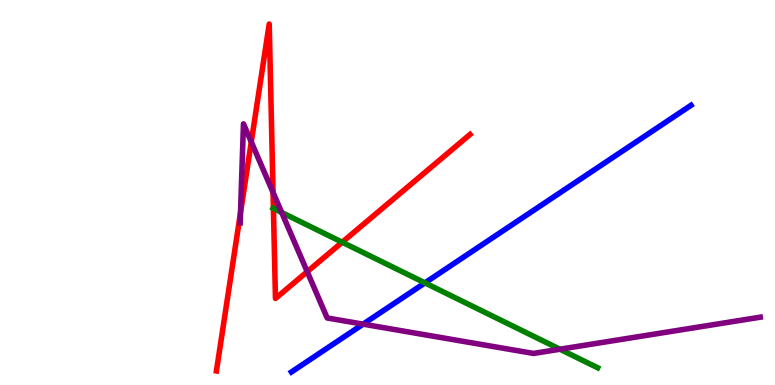[{'lines': ['blue', 'red'], 'intersections': []}, {'lines': ['green', 'red'], 'intersections': [{'x': 3.53, 'y': 4.59}, {'x': 4.42, 'y': 3.71}]}, {'lines': ['purple', 'red'], 'intersections': [{'x': 3.1, 'y': 4.47}, {'x': 3.24, 'y': 6.31}, {'x': 3.52, 'y': 5.0}, {'x': 3.96, 'y': 2.94}]}, {'lines': ['blue', 'green'], 'intersections': [{'x': 5.48, 'y': 2.65}]}, {'lines': ['blue', 'purple'], 'intersections': [{'x': 4.69, 'y': 1.58}]}, {'lines': ['green', 'purple'], 'intersections': [{'x': 3.63, 'y': 4.48}, {'x': 7.22, 'y': 0.929}]}]